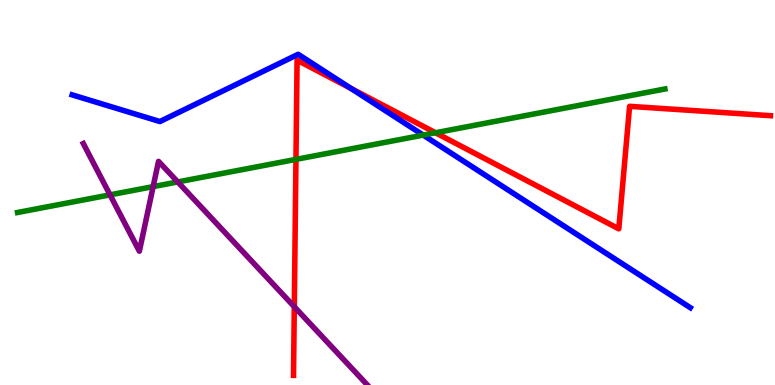[{'lines': ['blue', 'red'], 'intersections': [{'x': 4.53, 'y': 7.7}]}, {'lines': ['green', 'red'], 'intersections': [{'x': 3.82, 'y': 5.86}, {'x': 5.62, 'y': 6.55}]}, {'lines': ['purple', 'red'], 'intersections': [{'x': 3.8, 'y': 2.03}]}, {'lines': ['blue', 'green'], 'intersections': [{'x': 5.46, 'y': 6.49}]}, {'lines': ['blue', 'purple'], 'intersections': []}, {'lines': ['green', 'purple'], 'intersections': [{'x': 1.42, 'y': 4.94}, {'x': 1.98, 'y': 5.15}, {'x': 2.29, 'y': 5.27}]}]